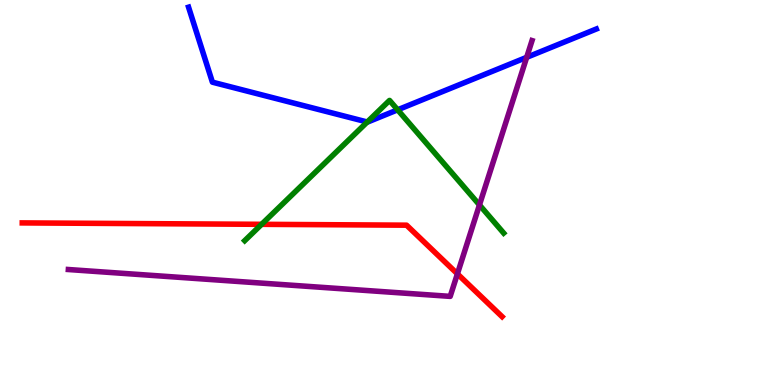[{'lines': ['blue', 'red'], 'intersections': []}, {'lines': ['green', 'red'], 'intersections': [{'x': 3.38, 'y': 4.17}]}, {'lines': ['purple', 'red'], 'intersections': [{'x': 5.9, 'y': 2.89}]}, {'lines': ['blue', 'green'], 'intersections': [{'x': 4.74, 'y': 6.83}, {'x': 5.13, 'y': 7.15}]}, {'lines': ['blue', 'purple'], 'intersections': [{'x': 6.8, 'y': 8.51}]}, {'lines': ['green', 'purple'], 'intersections': [{'x': 6.19, 'y': 4.68}]}]